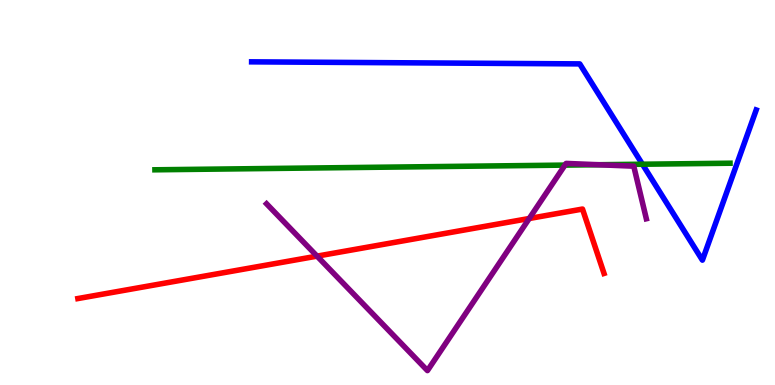[{'lines': ['blue', 'red'], 'intersections': []}, {'lines': ['green', 'red'], 'intersections': []}, {'lines': ['purple', 'red'], 'intersections': [{'x': 4.09, 'y': 3.35}, {'x': 6.83, 'y': 4.32}]}, {'lines': ['blue', 'green'], 'intersections': [{'x': 8.29, 'y': 5.73}]}, {'lines': ['blue', 'purple'], 'intersections': []}, {'lines': ['green', 'purple'], 'intersections': [{'x': 7.29, 'y': 5.71}, {'x': 7.72, 'y': 5.72}]}]